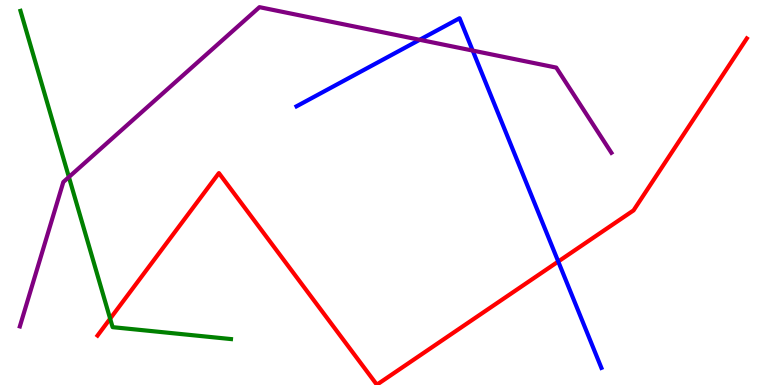[{'lines': ['blue', 'red'], 'intersections': [{'x': 7.2, 'y': 3.21}]}, {'lines': ['green', 'red'], 'intersections': [{'x': 1.42, 'y': 1.72}]}, {'lines': ['purple', 'red'], 'intersections': []}, {'lines': ['blue', 'green'], 'intersections': []}, {'lines': ['blue', 'purple'], 'intersections': [{'x': 5.42, 'y': 8.97}, {'x': 6.1, 'y': 8.69}]}, {'lines': ['green', 'purple'], 'intersections': [{'x': 0.889, 'y': 5.4}]}]